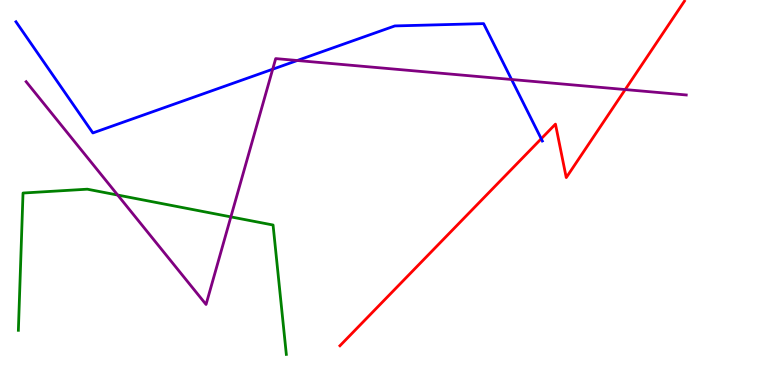[{'lines': ['blue', 'red'], 'intersections': [{'x': 6.98, 'y': 6.4}]}, {'lines': ['green', 'red'], 'intersections': []}, {'lines': ['purple', 'red'], 'intersections': [{'x': 8.07, 'y': 7.67}]}, {'lines': ['blue', 'green'], 'intersections': []}, {'lines': ['blue', 'purple'], 'intersections': [{'x': 3.52, 'y': 8.2}, {'x': 3.84, 'y': 8.43}, {'x': 6.6, 'y': 7.94}]}, {'lines': ['green', 'purple'], 'intersections': [{'x': 1.52, 'y': 4.93}, {'x': 2.98, 'y': 4.37}]}]